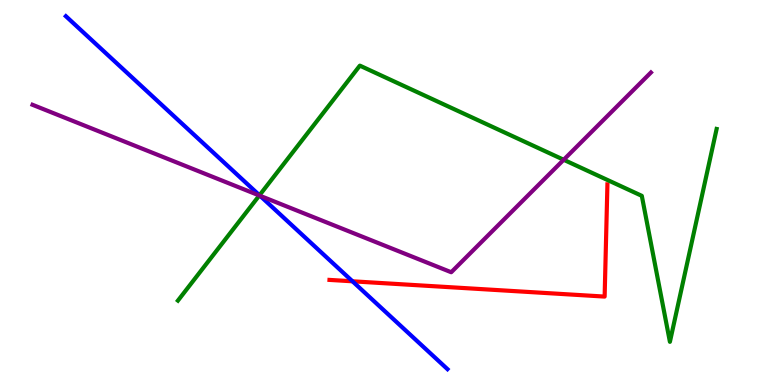[{'lines': ['blue', 'red'], 'intersections': [{'x': 4.55, 'y': 2.69}]}, {'lines': ['green', 'red'], 'intersections': []}, {'lines': ['purple', 'red'], 'intersections': []}, {'lines': ['blue', 'green'], 'intersections': [{'x': 3.35, 'y': 4.93}]}, {'lines': ['blue', 'purple'], 'intersections': [{'x': 3.35, 'y': 4.92}]}, {'lines': ['green', 'purple'], 'intersections': [{'x': 3.35, 'y': 4.92}, {'x': 7.27, 'y': 5.85}]}]